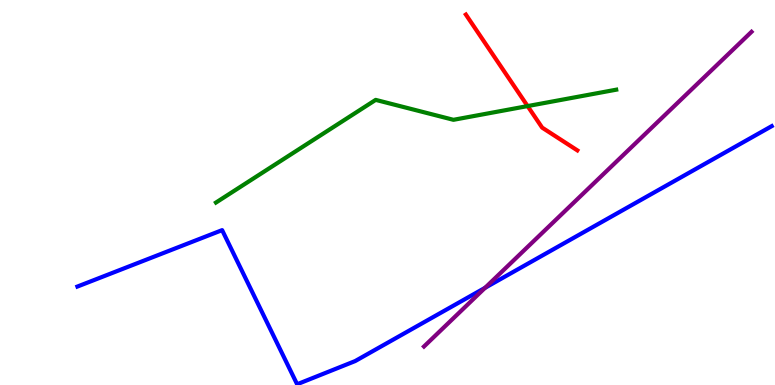[{'lines': ['blue', 'red'], 'intersections': []}, {'lines': ['green', 'red'], 'intersections': [{'x': 6.81, 'y': 7.24}]}, {'lines': ['purple', 'red'], 'intersections': []}, {'lines': ['blue', 'green'], 'intersections': []}, {'lines': ['blue', 'purple'], 'intersections': [{'x': 6.26, 'y': 2.52}]}, {'lines': ['green', 'purple'], 'intersections': []}]